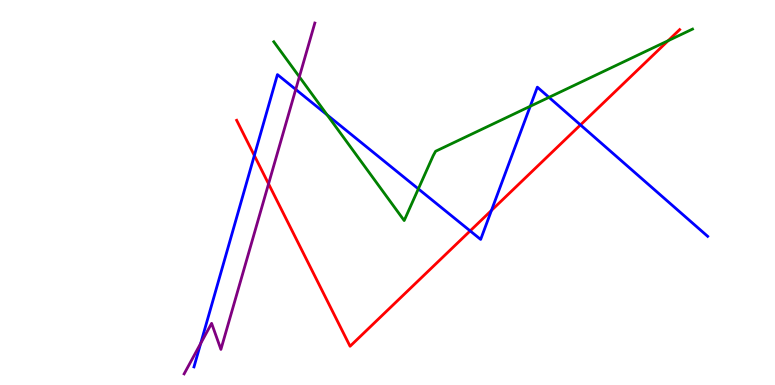[{'lines': ['blue', 'red'], 'intersections': [{'x': 3.28, 'y': 5.96}, {'x': 6.07, 'y': 4.0}, {'x': 6.34, 'y': 4.53}, {'x': 7.49, 'y': 6.76}]}, {'lines': ['green', 'red'], 'intersections': [{'x': 8.62, 'y': 8.94}]}, {'lines': ['purple', 'red'], 'intersections': [{'x': 3.47, 'y': 5.22}]}, {'lines': ['blue', 'green'], 'intersections': [{'x': 4.22, 'y': 7.02}, {'x': 5.4, 'y': 5.09}, {'x': 6.84, 'y': 7.24}, {'x': 7.08, 'y': 7.47}]}, {'lines': ['blue', 'purple'], 'intersections': [{'x': 2.59, 'y': 1.08}, {'x': 3.82, 'y': 7.68}]}, {'lines': ['green', 'purple'], 'intersections': [{'x': 3.86, 'y': 8.01}]}]